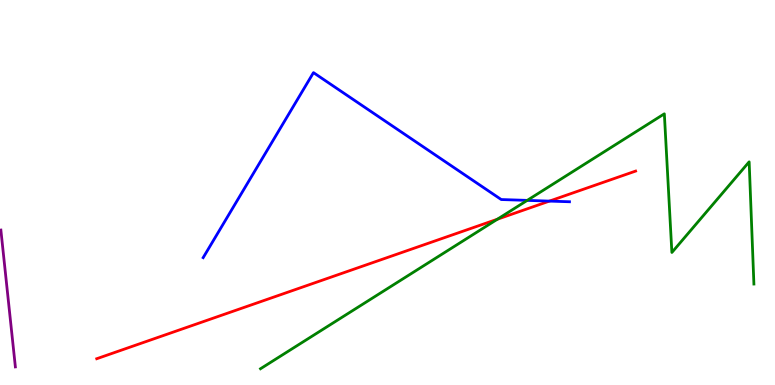[{'lines': ['blue', 'red'], 'intersections': [{'x': 7.09, 'y': 4.78}]}, {'lines': ['green', 'red'], 'intersections': [{'x': 6.42, 'y': 4.31}]}, {'lines': ['purple', 'red'], 'intersections': []}, {'lines': ['blue', 'green'], 'intersections': [{'x': 6.8, 'y': 4.8}]}, {'lines': ['blue', 'purple'], 'intersections': []}, {'lines': ['green', 'purple'], 'intersections': []}]